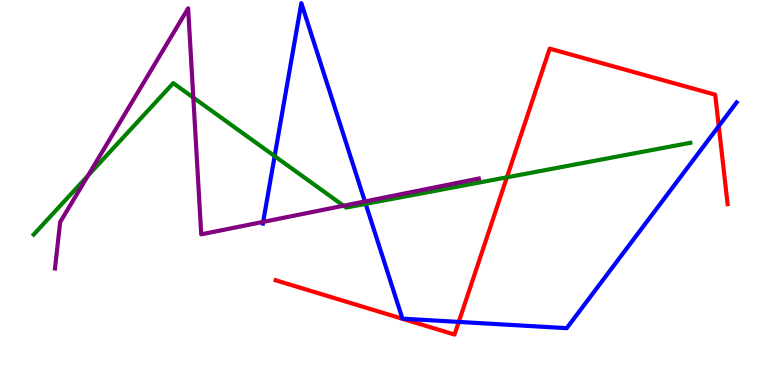[{'lines': ['blue', 'red'], 'intersections': [{'x': 5.92, 'y': 1.64}, {'x': 9.27, 'y': 6.72}]}, {'lines': ['green', 'red'], 'intersections': [{'x': 6.54, 'y': 5.39}]}, {'lines': ['purple', 'red'], 'intersections': []}, {'lines': ['blue', 'green'], 'intersections': [{'x': 3.54, 'y': 5.94}, {'x': 4.72, 'y': 4.7}]}, {'lines': ['blue', 'purple'], 'intersections': [{'x': 3.4, 'y': 4.24}, {'x': 4.71, 'y': 4.77}]}, {'lines': ['green', 'purple'], 'intersections': [{'x': 1.13, 'y': 5.44}, {'x': 2.49, 'y': 7.47}, {'x': 4.43, 'y': 4.66}]}]